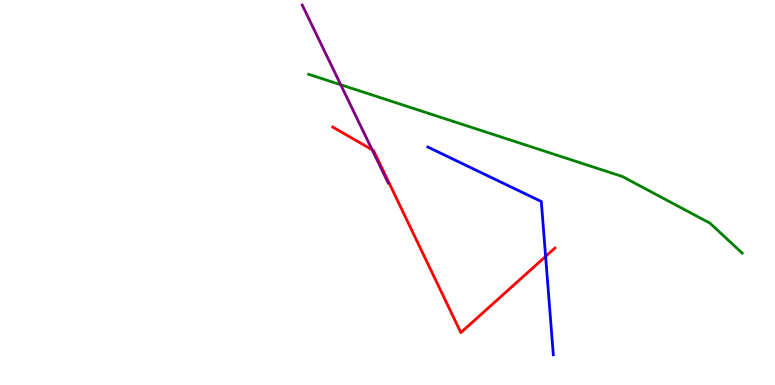[{'lines': ['blue', 'red'], 'intersections': [{'x': 7.04, 'y': 3.34}]}, {'lines': ['green', 'red'], 'intersections': []}, {'lines': ['purple', 'red'], 'intersections': [{'x': 4.8, 'y': 6.11}]}, {'lines': ['blue', 'green'], 'intersections': []}, {'lines': ['blue', 'purple'], 'intersections': []}, {'lines': ['green', 'purple'], 'intersections': [{'x': 4.4, 'y': 7.8}]}]